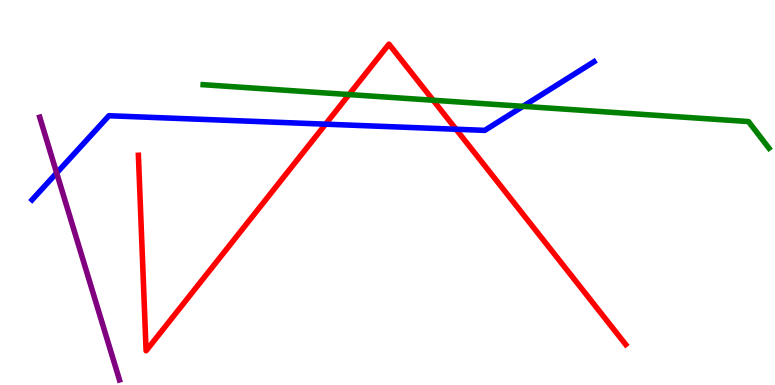[{'lines': ['blue', 'red'], 'intersections': [{'x': 4.2, 'y': 6.77}, {'x': 5.88, 'y': 6.64}]}, {'lines': ['green', 'red'], 'intersections': [{'x': 4.5, 'y': 7.54}, {'x': 5.59, 'y': 7.4}]}, {'lines': ['purple', 'red'], 'intersections': []}, {'lines': ['blue', 'green'], 'intersections': [{'x': 6.75, 'y': 7.24}]}, {'lines': ['blue', 'purple'], 'intersections': [{'x': 0.731, 'y': 5.51}]}, {'lines': ['green', 'purple'], 'intersections': []}]